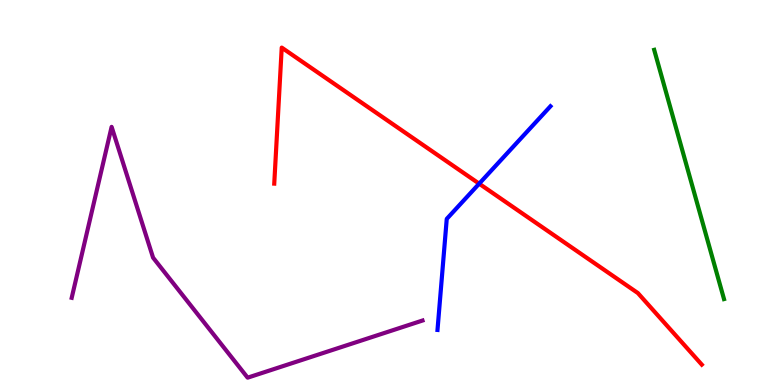[{'lines': ['blue', 'red'], 'intersections': [{'x': 6.18, 'y': 5.23}]}, {'lines': ['green', 'red'], 'intersections': []}, {'lines': ['purple', 'red'], 'intersections': []}, {'lines': ['blue', 'green'], 'intersections': []}, {'lines': ['blue', 'purple'], 'intersections': []}, {'lines': ['green', 'purple'], 'intersections': []}]